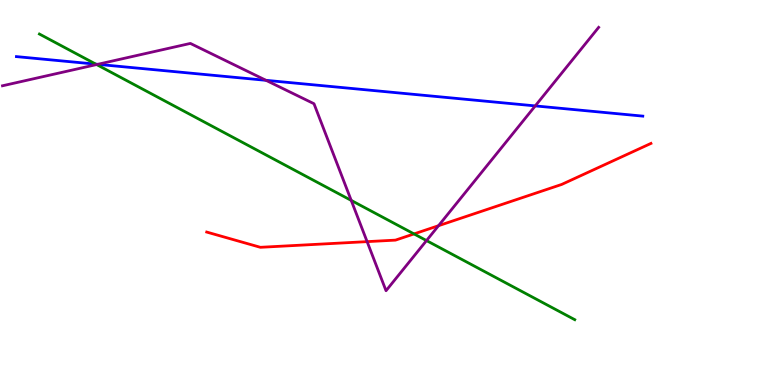[{'lines': ['blue', 'red'], 'intersections': []}, {'lines': ['green', 'red'], 'intersections': [{'x': 5.34, 'y': 3.92}]}, {'lines': ['purple', 'red'], 'intersections': [{'x': 4.74, 'y': 3.72}, {'x': 5.66, 'y': 4.14}]}, {'lines': ['blue', 'green'], 'intersections': [{'x': 1.24, 'y': 8.33}]}, {'lines': ['blue', 'purple'], 'intersections': [{'x': 1.26, 'y': 8.33}, {'x': 3.43, 'y': 7.91}, {'x': 6.91, 'y': 7.25}]}, {'lines': ['green', 'purple'], 'intersections': [{'x': 1.25, 'y': 8.32}, {'x': 4.53, 'y': 4.79}, {'x': 5.5, 'y': 3.75}]}]